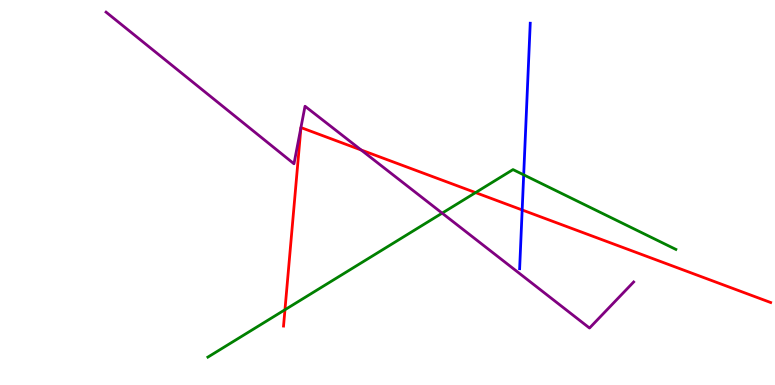[{'lines': ['blue', 'red'], 'intersections': [{'x': 6.74, 'y': 4.55}]}, {'lines': ['green', 'red'], 'intersections': [{'x': 3.68, 'y': 1.95}, {'x': 6.14, 'y': 5.0}]}, {'lines': ['purple', 'red'], 'intersections': [{'x': 4.66, 'y': 6.1}]}, {'lines': ['blue', 'green'], 'intersections': [{'x': 6.76, 'y': 5.46}]}, {'lines': ['blue', 'purple'], 'intersections': []}, {'lines': ['green', 'purple'], 'intersections': [{'x': 5.71, 'y': 4.46}]}]